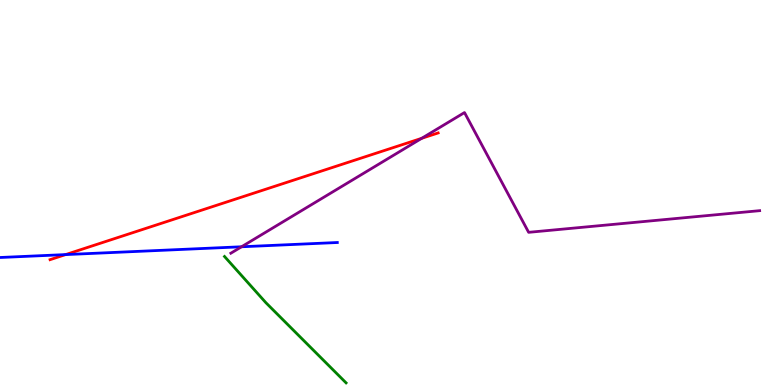[{'lines': ['blue', 'red'], 'intersections': [{'x': 0.847, 'y': 3.39}]}, {'lines': ['green', 'red'], 'intersections': []}, {'lines': ['purple', 'red'], 'intersections': [{'x': 5.44, 'y': 6.41}]}, {'lines': ['blue', 'green'], 'intersections': []}, {'lines': ['blue', 'purple'], 'intersections': [{'x': 3.12, 'y': 3.59}]}, {'lines': ['green', 'purple'], 'intersections': []}]